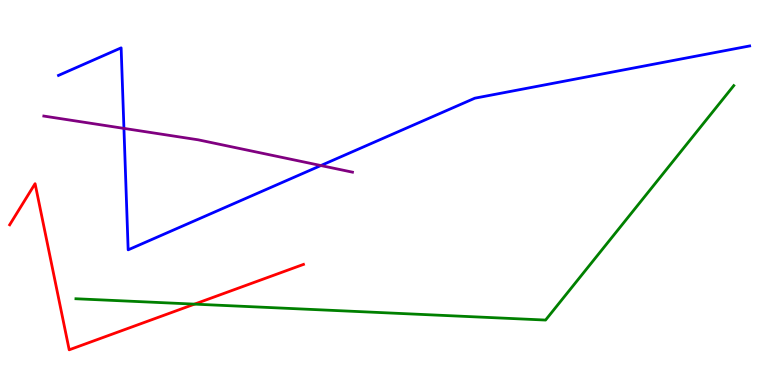[{'lines': ['blue', 'red'], 'intersections': []}, {'lines': ['green', 'red'], 'intersections': [{'x': 2.51, 'y': 2.1}]}, {'lines': ['purple', 'red'], 'intersections': []}, {'lines': ['blue', 'green'], 'intersections': []}, {'lines': ['blue', 'purple'], 'intersections': [{'x': 1.6, 'y': 6.67}, {'x': 4.14, 'y': 5.7}]}, {'lines': ['green', 'purple'], 'intersections': []}]